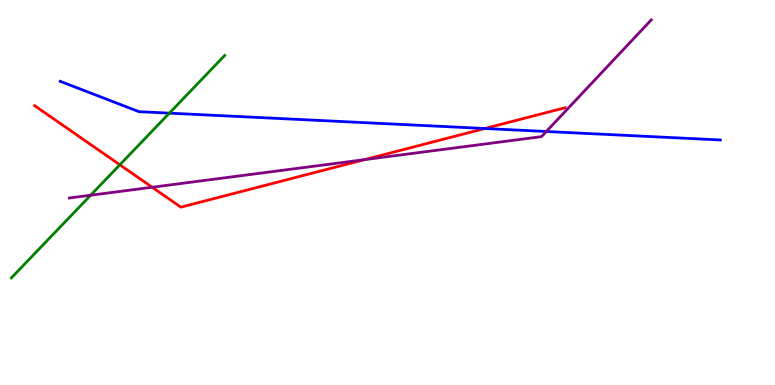[{'lines': ['blue', 'red'], 'intersections': [{'x': 6.26, 'y': 6.66}]}, {'lines': ['green', 'red'], 'intersections': [{'x': 1.55, 'y': 5.72}]}, {'lines': ['purple', 'red'], 'intersections': [{'x': 1.96, 'y': 5.14}, {'x': 4.7, 'y': 5.85}]}, {'lines': ['blue', 'green'], 'intersections': [{'x': 2.19, 'y': 7.06}]}, {'lines': ['blue', 'purple'], 'intersections': [{'x': 7.05, 'y': 6.58}]}, {'lines': ['green', 'purple'], 'intersections': [{'x': 1.17, 'y': 4.93}]}]